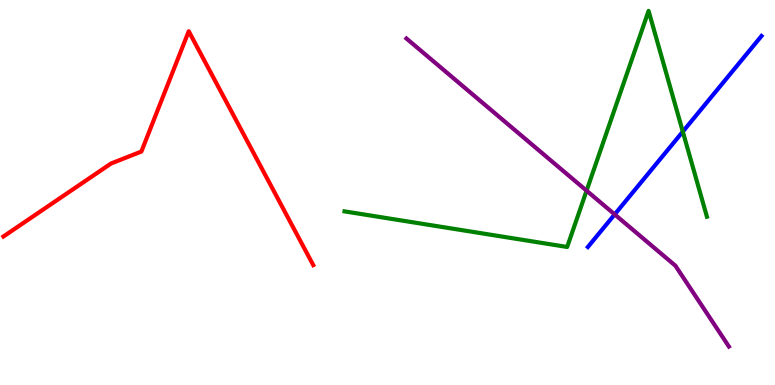[{'lines': ['blue', 'red'], 'intersections': []}, {'lines': ['green', 'red'], 'intersections': []}, {'lines': ['purple', 'red'], 'intersections': []}, {'lines': ['blue', 'green'], 'intersections': [{'x': 8.81, 'y': 6.58}]}, {'lines': ['blue', 'purple'], 'intersections': [{'x': 7.93, 'y': 4.43}]}, {'lines': ['green', 'purple'], 'intersections': [{'x': 7.57, 'y': 5.05}]}]